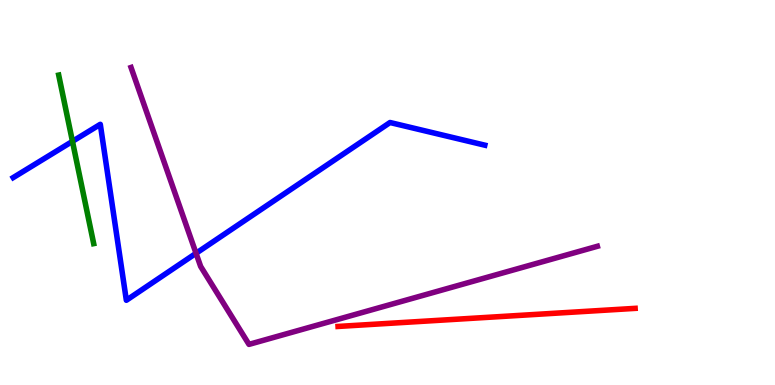[{'lines': ['blue', 'red'], 'intersections': []}, {'lines': ['green', 'red'], 'intersections': []}, {'lines': ['purple', 'red'], 'intersections': []}, {'lines': ['blue', 'green'], 'intersections': [{'x': 0.935, 'y': 6.33}]}, {'lines': ['blue', 'purple'], 'intersections': [{'x': 2.53, 'y': 3.42}]}, {'lines': ['green', 'purple'], 'intersections': []}]